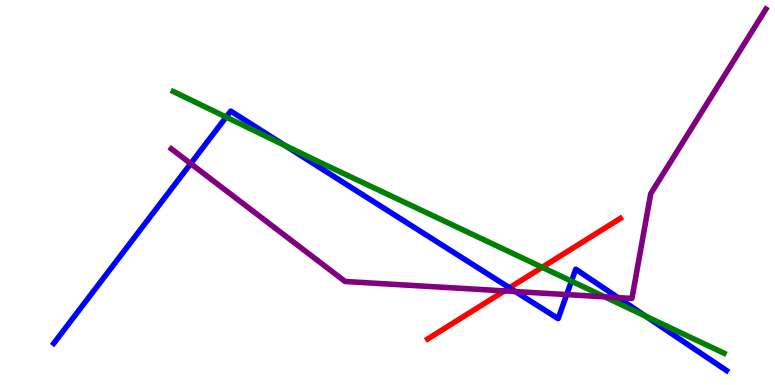[{'lines': ['blue', 'red'], 'intersections': [{'x': 6.57, 'y': 2.53}]}, {'lines': ['green', 'red'], 'intersections': [{'x': 7.0, 'y': 3.06}]}, {'lines': ['purple', 'red'], 'intersections': [{'x': 6.51, 'y': 2.44}]}, {'lines': ['blue', 'green'], 'intersections': [{'x': 2.92, 'y': 6.96}, {'x': 3.68, 'y': 6.22}, {'x': 7.37, 'y': 2.7}, {'x': 8.33, 'y': 1.79}]}, {'lines': ['blue', 'purple'], 'intersections': [{'x': 2.46, 'y': 5.75}, {'x': 6.65, 'y': 2.43}, {'x': 7.31, 'y': 2.35}, {'x': 7.97, 'y': 2.27}]}, {'lines': ['green', 'purple'], 'intersections': [{'x': 7.8, 'y': 2.29}]}]